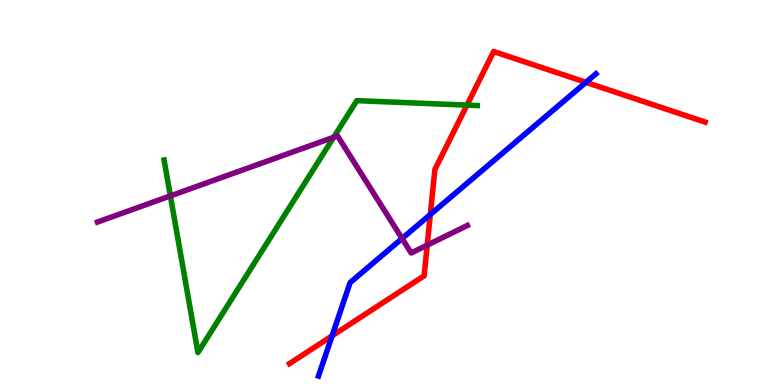[{'lines': ['blue', 'red'], 'intersections': [{'x': 4.28, 'y': 1.28}, {'x': 5.55, 'y': 4.43}, {'x': 7.56, 'y': 7.86}]}, {'lines': ['green', 'red'], 'intersections': [{'x': 6.03, 'y': 7.27}]}, {'lines': ['purple', 'red'], 'intersections': [{'x': 5.51, 'y': 3.63}]}, {'lines': ['blue', 'green'], 'intersections': []}, {'lines': ['blue', 'purple'], 'intersections': [{'x': 5.19, 'y': 3.81}]}, {'lines': ['green', 'purple'], 'intersections': [{'x': 2.2, 'y': 4.91}, {'x': 4.31, 'y': 6.43}]}]